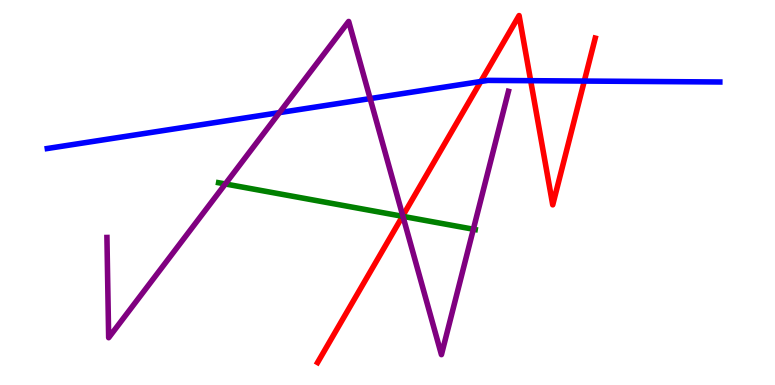[{'lines': ['blue', 'red'], 'intersections': [{'x': 6.2, 'y': 7.88}, {'x': 6.85, 'y': 7.9}, {'x': 7.54, 'y': 7.89}]}, {'lines': ['green', 'red'], 'intersections': [{'x': 5.19, 'y': 4.38}]}, {'lines': ['purple', 'red'], 'intersections': [{'x': 5.2, 'y': 4.39}]}, {'lines': ['blue', 'green'], 'intersections': []}, {'lines': ['blue', 'purple'], 'intersections': [{'x': 3.61, 'y': 7.07}, {'x': 4.78, 'y': 7.44}]}, {'lines': ['green', 'purple'], 'intersections': [{'x': 2.91, 'y': 5.22}, {'x': 5.2, 'y': 4.38}, {'x': 6.11, 'y': 4.05}]}]